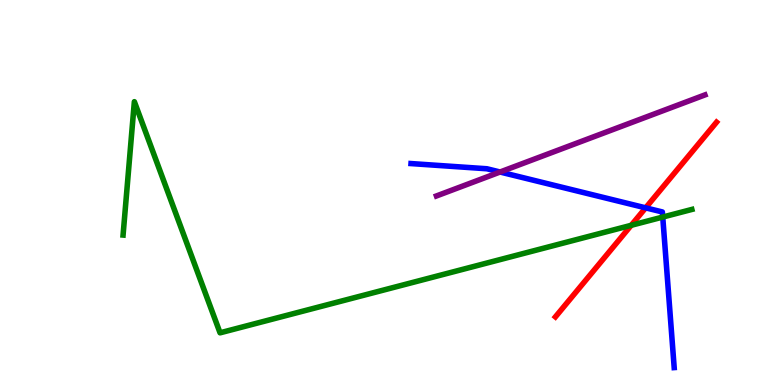[{'lines': ['blue', 'red'], 'intersections': [{'x': 8.33, 'y': 4.6}]}, {'lines': ['green', 'red'], 'intersections': [{'x': 8.14, 'y': 4.15}]}, {'lines': ['purple', 'red'], 'intersections': []}, {'lines': ['blue', 'green'], 'intersections': [{'x': 8.55, 'y': 4.36}]}, {'lines': ['blue', 'purple'], 'intersections': [{'x': 6.45, 'y': 5.53}]}, {'lines': ['green', 'purple'], 'intersections': []}]